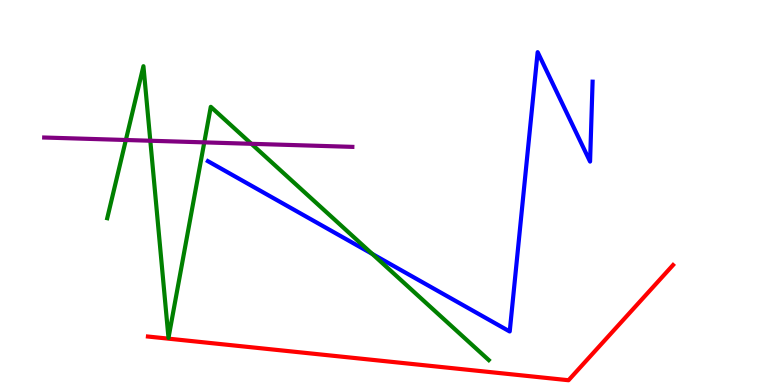[{'lines': ['blue', 'red'], 'intersections': []}, {'lines': ['green', 'red'], 'intersections': []}, {'lines': ['purple', 'red'], 'intersections': []}, {'lines': ['blue', 'green'], 'intersections': [{'x': 4.8, 'y': 3.41}]}, {'lines': ['blue', 'purple'], 'intersections': []}, {'lines': ['green', 'purple'], 'intersections': [{'x': 1.62, 'y': 6.36}, {'x': 1.94, 'y': 6.34}, {'x': 2.64, 'y': 6.3}, {'x': 3.24, 'y': 6.26}]}]